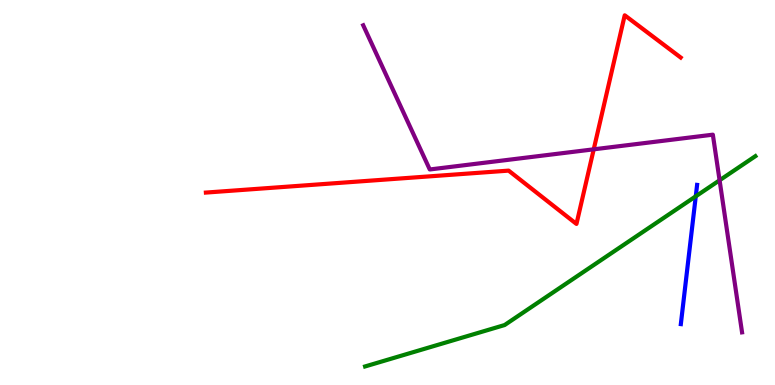[{'lines': ['blue', 'red'], 'intersections': []}, {'lines': ['green', 'red'], 'intersections': []}, {'lines': ['purple', 'red'], 'intersections': [{'x': 7.66, 'y': 6.12}]}, {'lines': ['blue', 'green'], 'intersections': [{'x': 8.98, 'y': 4.9}]}, {'lines': ['blue', 'purple'], 'intersections': []}, {'lines': ['green', 'purple'], 'intersections': [{'x': 9.28, 'y': 5.32}]}]